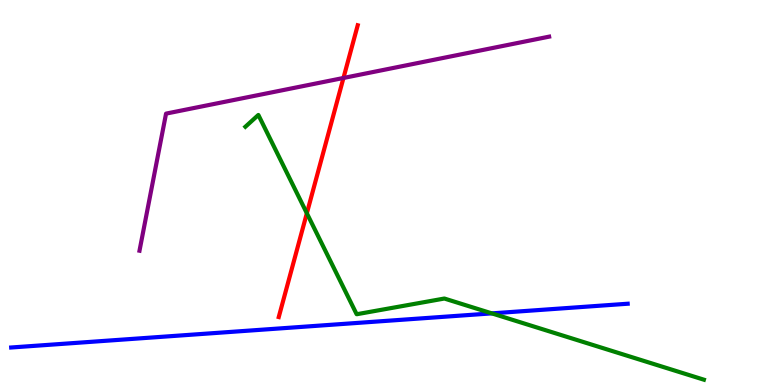[{'lines': ['blue', 'red'], 'intersections': []}, {'lines': ['green', 'red'], 'intersections': [{'x': 3.96, 'y': 4.46}]}, {'lines': ['purple', 'red'], 'intersections': [{'x': 4.43, 'y': 7.97}]}, {'lines': ['blue', 'green'], 'intersections': [{'x': 6.35, 'y': 1.86}]}, {'lines': ['blue', 'purple'], 'intersections': []}, {'lines': ['green', 'purple'], 'intersections': []}]